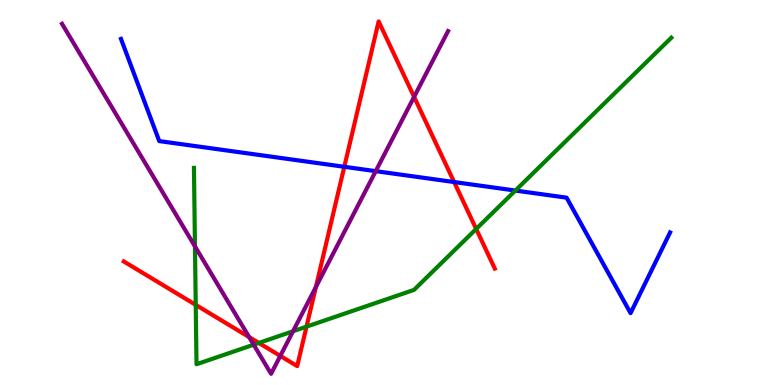[{'lines': ['blue', 'red'], 'intersections': [{'x': 4.44, 'y': 5.67}, {'x': 5.86, 'y': 5.27}]}, {'lines': ['green', 'red'], 'intersections': [{'x': 2.53, 'y': 2.08}, {'x': 3.34, 'y': 1.09}, {'x': 3.96, 'y': 1.52}, {'x': 6.14, 'y': 4.05}]}, {'lines': ['purple', 'red'], 'intersections': [{'x': 3.21, 'y': 1.24}, {'x': 3.62, 'y': 0.756}, {'x': 4.08, 'y': 2.54}, {'x': 5.34, 'y': 7.48}]}, {'lines': ['blue', 'green'], 'intersections': [{'x': 6.65, 'y': 5.05}]}, {'lines': ['blue', 'purple'], 'intersections': [{'x': 4.85, 'y': 5.55}]}, {'lines': ['green', 'purple'], 'intersections': [{'x': 2.52, 'y': 3.6}, {'x': 3.27, 'y': 1.05}, {'x': 3.78, 'y': 1.4}]}]